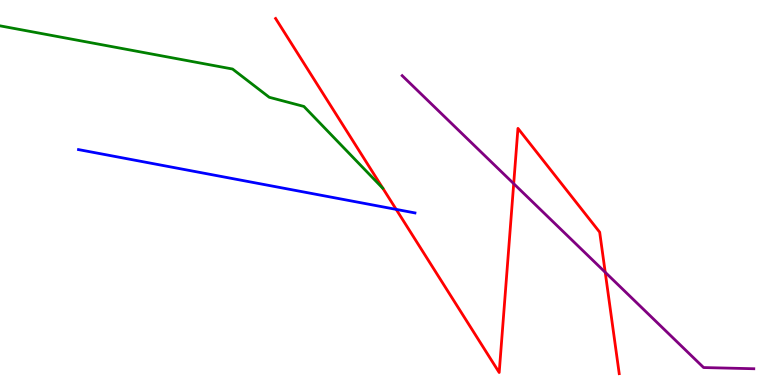[{'lines': ['blue', 'red'], 'intersections': [{'x': 5.11, 'y': 4.56}]}, {'lines': ['green', 'red'], 'intersections': []}, {'lines': ['purple', 'red'], 'intersections': [{'x': 6.63, 'y': 5.23}, {'x': 7.81, 'y': 2.93}]}, {'lines': ['blue', 'green'], 'intersections': []}, {'lines': ['blue', 'purple'], 'intersections': []}, {'lines': ['green', 'purple'], 'intersections': []}]